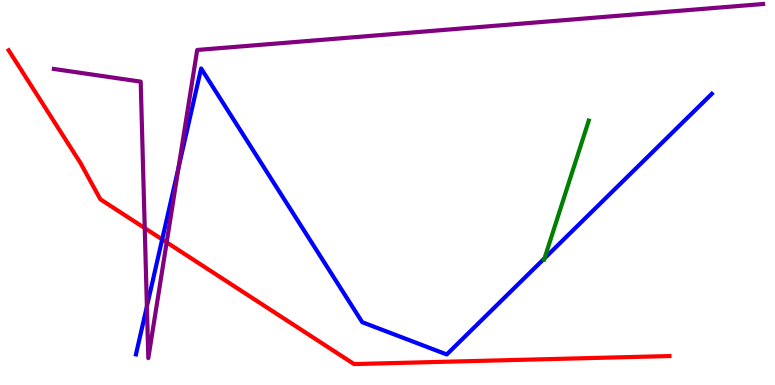[{'lines': ['blue', 'red'], 'intersections': [{'x': 2.09, 'y': 3.78}]}, {'lines': ['green', 'red'], 'intersections': []}, {'lines': ['purple', 'red'], 'intersections': [{'x': 1.87, 'y': 4.08}, {'x': 2.15, 'y': 3.7}]}, {'lines': ['blue', 'green'], 'intersections': [{'x': 7.03, 'y': 3.29}]}, {'lines': ['blue', 'purple'], 'intersections': [{'x': 1.9, 'y': 2.04}, {'x': 2.3, 'y': 5.65}]}, {'lines': ['green', 'purple'], 'intersections': []}]